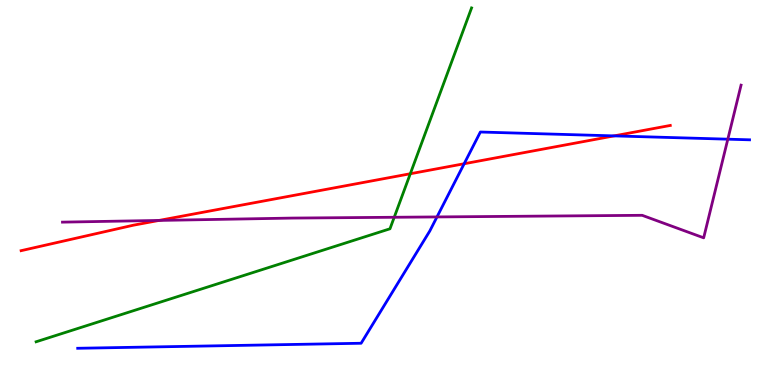[{'lines': ['blue', 'red'], 'intersections': [{'x': 5.99, 'y': 5.75}, {'x': 7.92, 'y': 6.47}]}, {'lines': ['green', 'red'], 'intersections': [{'x': 5.29, 'y': 5.49}]}, {'lines': ['purple', 'red'], 'intersections': [{'x': 2.05, 'y': 4.27}]}, {'lines': ['blue', 'green'], 'intersections': []}, {'lines': ['blue', 'purple'], 'intersections': [{'x': 5.64, 'y': 4.37}, {'x': 9.39, 'y': 6.38}]}, {'lines': ['green', 'purple'], 'intersections': [{'x': 5.09, 'y': 4.36}]}]